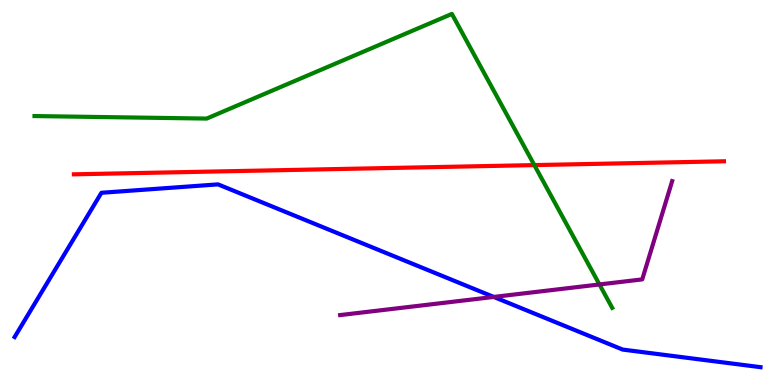[{'lines': ['blue', 'red'], 'intersections': []}, {'lines': ['green', 'red'], 'intersections': [{'x': 6.89, 'y': 5.71}]}, {'lines': ['purple', 'red'], 'intersections': []}, {'lines': ['blue', 'green'], 'intersections': []}, {'lines': ['blue', 'purple'], 'intersections': [{'x': 6.37, 'y': 2.29}]}, {'lines': ['green', 'purple'], 'intersections': [{'x': 7.73, 'y': 2.61}]}]